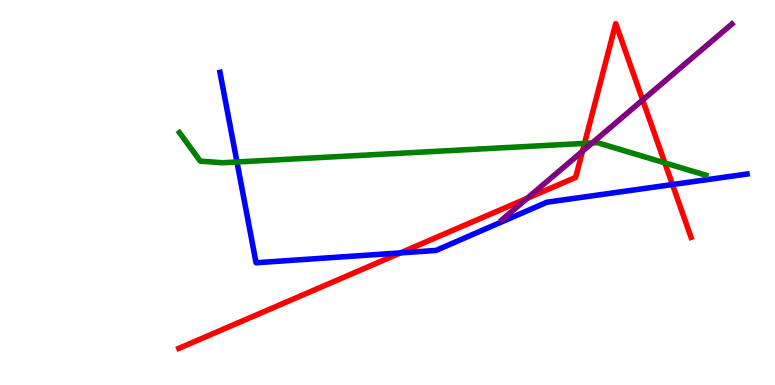[{'lines': ['blue', 'red'], 'intersections': [{'x': 5.17, 'y': 3.43}, {'x': 8.68, 'y': 5.21}]}, {'lines': ['green', 'red'], 'intersections': [{'x': 7.54, 'y': 6.28}, {'x': 8.58, 'y': 5.77}]}, {'lines': ['purple', 'red'], 'intersections': [{'x': 6.8, 'y': 4.85}, {'x': 7.52, 'y': 6.07}, {'x': 8.29, 'y': 7.4}]}, {'lines': ['blue', 'green'], 'intersections': [{'x': 3.06, 'y': 5.79}]}, {'lines': ['blue', 'purple'], 'intersections': []}, {'lines': ['green', 'purple'], 'intersections': [{'x': 7.64, 'y': 6.29}]}]